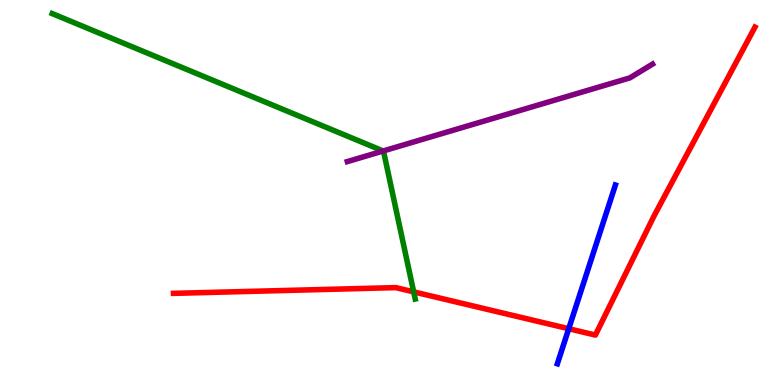[{'lines': ['blue', 'red'], 'intersections': [{'x': 7.34, 'y': 1.46}]}, {'lines': ['green', 'red'], 'intersections': [{'x': 5.34, 'y': 2.42}]}, {'lines': ['purple', 'red'], 'intersections': []}, {'lines': ['blue', 'green'], 'intersections': []}, {'lines': ['blue', 'purple'], 'intersections': []}, {'lines': ['green', 'purple'], 'intersections': [{'x': 4.94, 'y': 6.08}]}]